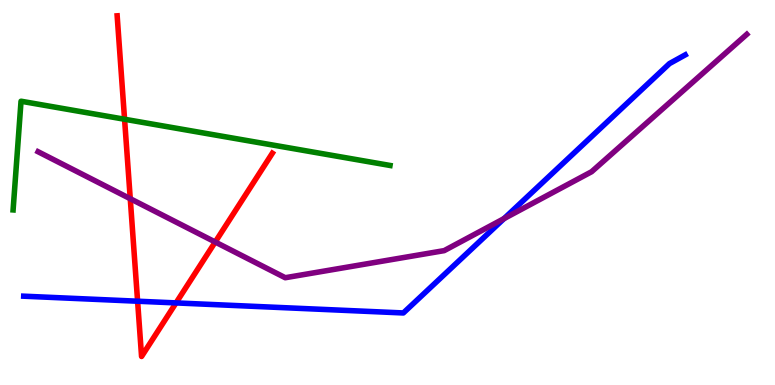[{'lines': ['blue', 'red'], 'intersections': [{'x': 1.78, 'y': 2.18}, {'x': 2.27, 'y': 2.13}]}, {'lines': ['green', 'red'], 'intersections': [{'x': 1.61, 'y': 6.9}]}, {'lines': ['purple', 'red'], 'intersections': [{'x': 1.68, 'y': 4.84}, {'x': 2.78, 'y': 3.71}]}, {'lines': ['blue', 'green'], 'intersections': []}, {'lines': ['blue', 'purple'], 'intersections': [{'x': 6.5, 'y': 4.32}]}, {'lines': ['green', 'purple'], 'intersections': []}]